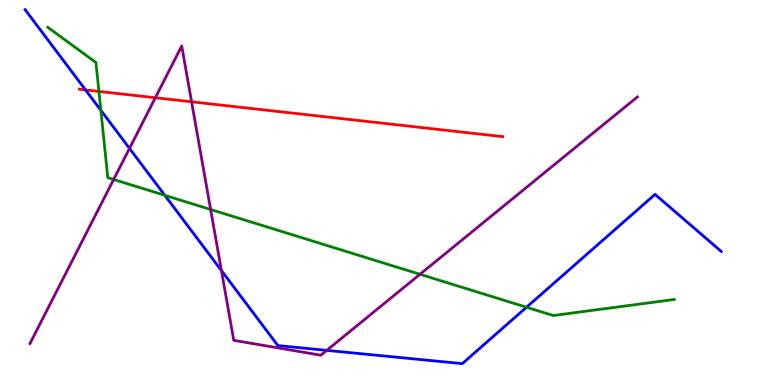[{'lines': ['blue', 'red'], 'intersections': [{'x': 1.1, 'y': 7.66}]}, {'lines': ['green', 'red'], 'intersections': [{'x': 1.28, 'y': 7.63}]}, {'lines': ['purple', 'red'], 'intersections': [{'x': 2.0, 'y': 7.46}, {'x': 2.47, 'y': 7.36}]}, {'lines': ['blue', 'green'], 'intersections': [{'x': 1.3, 'y': 7.13}, {'x': 2.13, 'y': 4.93}, {'x': 6.79, 'y': 2.02}]}, {'lines': ['blue', 'purple'], 'intersections': [{'x': 1.67, 'y': 6.15}, {'x': 2.86, 'y': 2.97}, {'x': 4.22, 'y': 0.9}]}, {'lines': ['green', 'purple'], 'intersections': [{'x': 1.47, 'y': 5.34}, {'x': 2.72, 'y': 4.56}, {'x': 5.42, 'y': 2.88}]}]